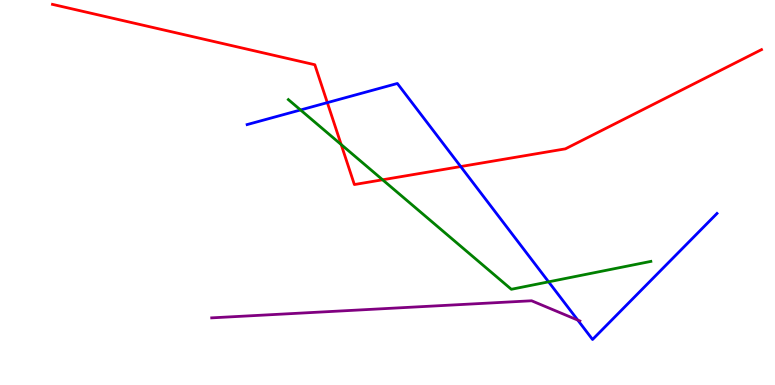[{'lines': ['blue', 'red'], 'intersections': [{'x': 4.22, 'y': 7.33}, {'x': 5.94, 'y': 5.67}]}, {'lines': ['green', 'red'], 'intersections': [{'x': 4.4, 'y': 6.25}, {'x': 4.94, 'y': 5.33}]}, {'lines': ['purple', 'red'], 'intersections': []}, {'lines': ['blue', 'green'], 'intersections': [{'x': 3.88, 'y': 7.14}, {'x': 7.08, 'y': 2.68}]}, {'lines': ['blue', 'purple'], 'intersections': [{'x': 7.46, 'y': 1.69}]}, {'lines': ['green', 'purple'], 'intersections': []}]